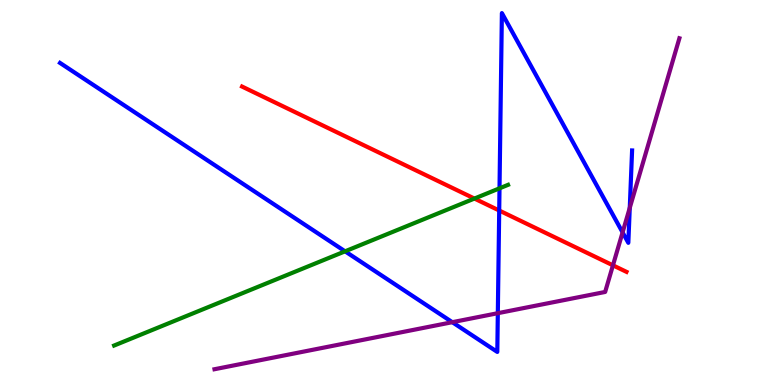[{'lines': ['blue', 'red'], 'intersections': [{'x': 6.44, 'y': 4.53}]}, {'lines': ['green', 'red'], 'intersections': [{'x': 6.12, 'y': 4.84}]}, {'lines': ['purple', 'red'], 'intersections': [{'x': 7.91, 'y': 3.11}]}, {'lines': ['blue', 'green'], 'intersections': [{'x': 4.45, 'y': 3.47}, {'x': 6.45, 'y': 5.11}]}, {'lines': ['blue', 'purple'], 'intersections': [{'x': 5.84, 'y': 1.63}, {'x': 6.42, 'y': 1.87}, {'x': 8.03, 'y': 3.96}, {'x': 8.13, 'y': 4.6}]}, {'lines': ['green', 'purple'], 'intersections': []}]